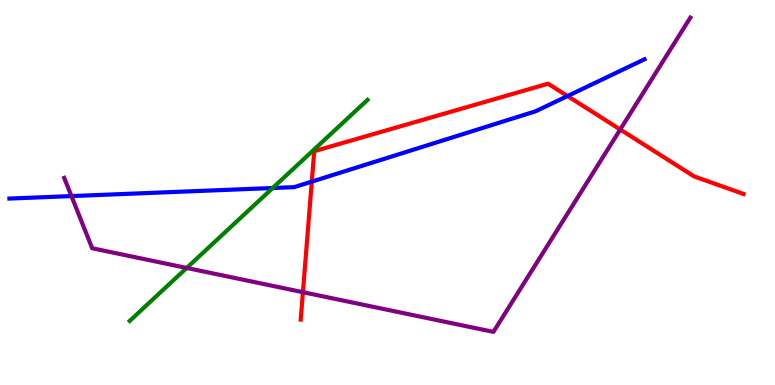[{'lines': ['blue', 'red'], 'intersections': [{'x': 4.02, 'y': 5.28}, {'x': 7.32, 'y': 7.51}]}, {'lines': ['green', 'red'], 'intersections': []}, {'lines': ['purple', 'red'], 'intersections': [{'x': 3.91, 'y': 2.41}, {'x': 8.0, 'y': 6.64}]}, {'lines': ['blue', 'green'], 'intersections': [{'x': 3.52, 'y': 5.12}]}, {'lines': ['blue', 'purple'], 'intersections': [{'x': 0.922, 'y': 4.91}]}, {'lines': ['green', 'purple'], 'intersections': [{'x': 2.41, 'y': 3.04}]}]